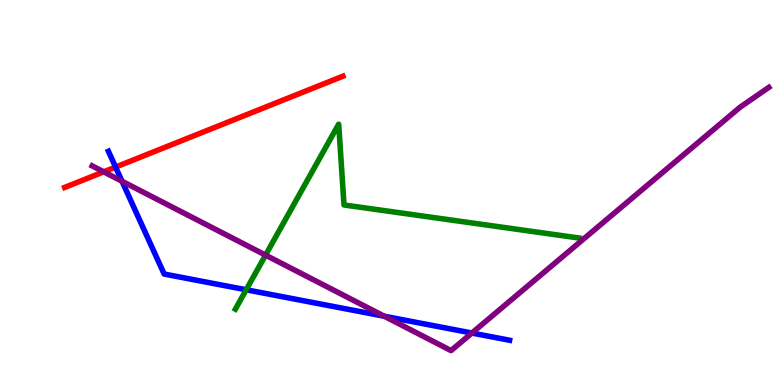[{'lines': ['blue', 'red'], 'intersections': [{'x': 1.49, 'y': 5.66}]}, {'lines': ['green', 'red'], 'intersections': []}, {'lines': ['purple', 'red'], 'intersections': [{'x': 1.34, 'y': 5.54}]}, {'lines': ['blue', 'green'], 'intersections': [{'x': 3.18, 'y': 2.47}]}, {'lines': ['blue', 'purple'], 'intersections': [{'x': 1.57, 'y': 5.29}, {'x': 4.96, 'y': 1.79}, {'x': 6.09, 'y': 1.35}]}, {'lines': ['green', 'purple'], 'intersections': [{'x': 3.43, 'y': 3.37}]}]